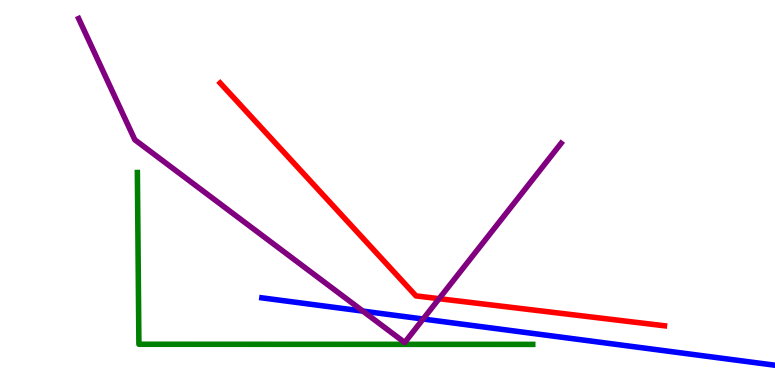[{'lines': ['blue', 'red'], 'intersections': []}, {'lines': ['green', 'red'], 'intersections': []}, {'lines': ['purple', 'red'], 'intersections': [{'x': 5.67, 'y': 2.24}]}, {'lines': ['blue', 'green'], 'intersections': []}, {'lines': ['blue', 'purple'], 'intersections': [{'x': 4.68, 'y': 1.92}, {'x': 5.46, 'y': 1.71}]}, {'lines': ['green', 'purple'], 'intersections': []}]